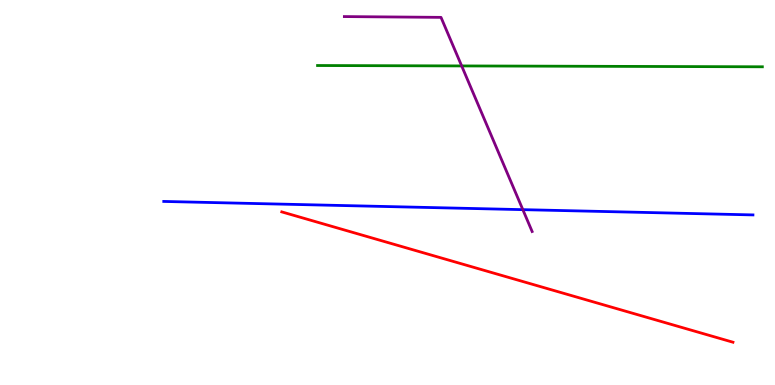[{'lines': ['blue', 'red'], 'intersections': []}, {'lines': ['green', 'red'], 'intersections': []}, {'lines': ['purple', 'red'], 'intersections': []}, {'lines': ['blue', 'green'], 'intersections': []}, {'lines': ['blue', 'purple'], 'intersections': [{'x': 6.75, 'y': 4.55}]}, {'lines': ['green', 'purple'], 'intersections': [{'x': 5.96, 'y': 8.29}]}]